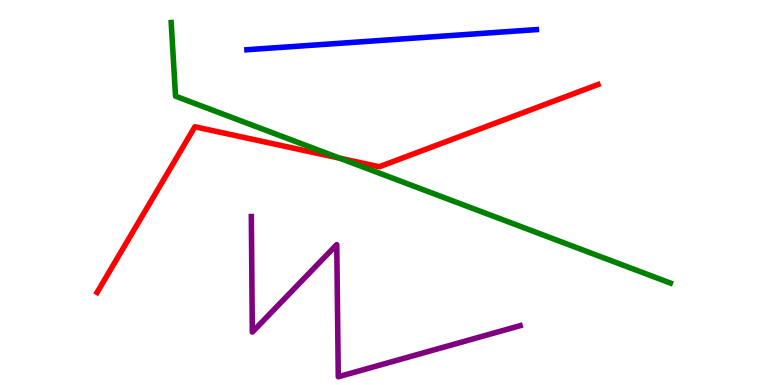[{'lines': ['blue', 'red'], 'intersections': []}, {'lines': ['green', 'red'], 'intersections': [{'x': 4.38, 'y': 5.89}]}, {'lines': ['purple', 'red'], 'intersections': []}, {'lines': ['blue', 'green'], 'intersections': []}, {'lines': ['blue', 'purple'], 'intersections': []}, {'lines': ['green', 'purple'], 'intersections': []}]